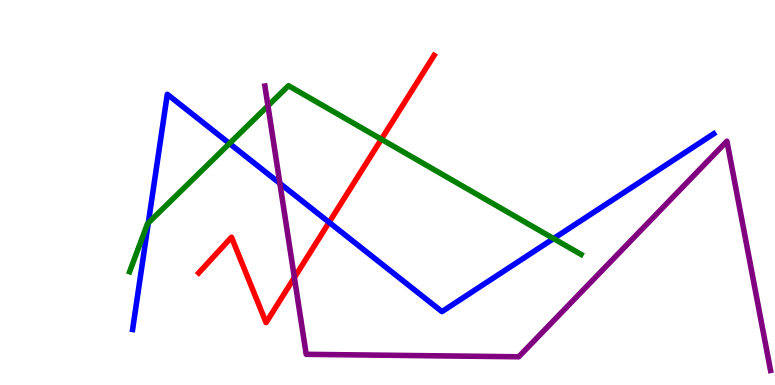[{'lines': ['blue', 'red'], 'intersections': [{'x': 4.25, 'y': 4.23}]}, {'lines': ['green', 'red'], 'intersections': [{'x': 4.92, 'y': 6.38}]}, {'lines': ['purple', 'red'], 'intersections': [{'x': 3.8, 'y': 2.79}]}, {'lines': ['blue', 'green'], 'intersections': [{'x': 1.91, 'y': 4.21}, {'x': 2.96, 'y': 6.27}, {'x': 7.14, 'y': 3.8}]}, {'lines': ['blue', 'purple'], 'intersections': [{'x': 3.61, 'y': 5.24}]}, {'lines': ['green', 'purple'], 'intersections': [{'x': 3.46, 'y': 7.25}]}]